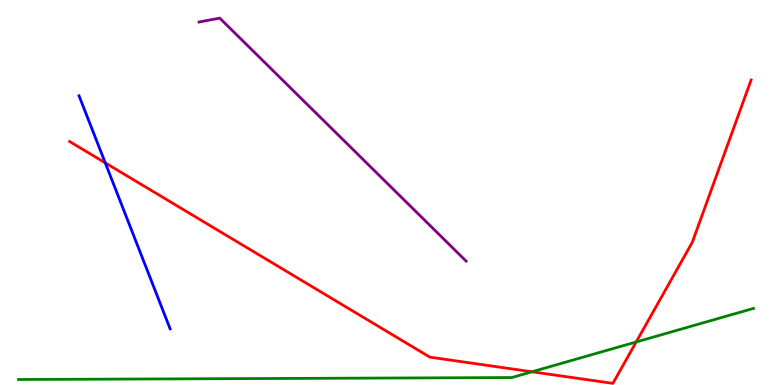[{'lines': ['blue', 'red'], 'intersections': [{'x': 1.36, 'y': 5.77}]}, {'lines': ['green', 'red'], 'intersections': [{'x': 6.86, 'y': 0.343}, {'x': 8.21, 'y': 1.12}]}, {'lines': ['purple', 'red'], 'intersections': []}, {'lines': ['blue', 'green'], 'intersections': []}, {'lines': ['blue', 'purple'], 'intersections': []}, {'lines': ['green', 'purple'], 'intersections': []}]